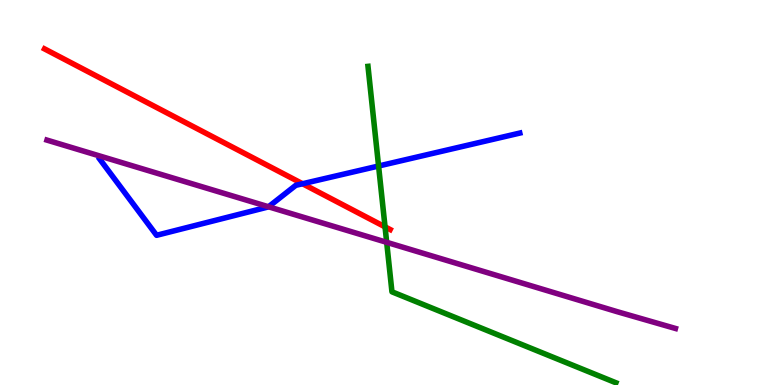[{'lines': ['blue', 'red'], 'intersections': [{'x': 3.9, 'y': 5.23}]}, {'lines': ['green', 'red'], 'intersections': [{'x': 4.97, 'y': 4.11}]}, {'lines': ['purple', 'red'], 'intersections': []}, {'lines': ['blue', 'green'], 'intersections': [{'x': 4.88, 'y': 5.69}]}, {'lines': ['blue', 'purple'], 'intersections': [{'x': 3.46, 'y': 4.63}]}, {'lines': ['green', 'purple'], 'intersections': [{'x': 4.99, 'y': 3.71}]}]